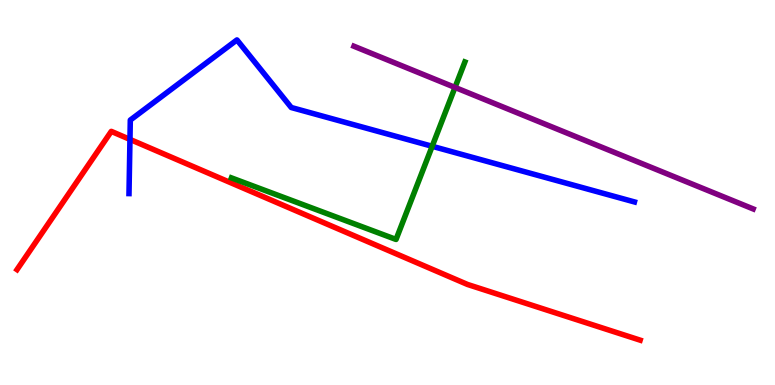[{'lines': ['blue', 'red'], 'intersections': [{'x': 1.68, 'y': 6.38}]}, {'lines': ['green', 'red'], 'intersections': []}, {'lines': ['purple', 'red'], 'intersections': []}, {'lines': ['blue', 'green'], 'intersections': [{'x': 5.58, 'y': 6.2}]}, {'lines': ['blue', 'purple'], 'intersections': []}, {'lines': ['green', 'purple'], 'intersections': [{'x': 5.87, 'y': 7.73}]}]